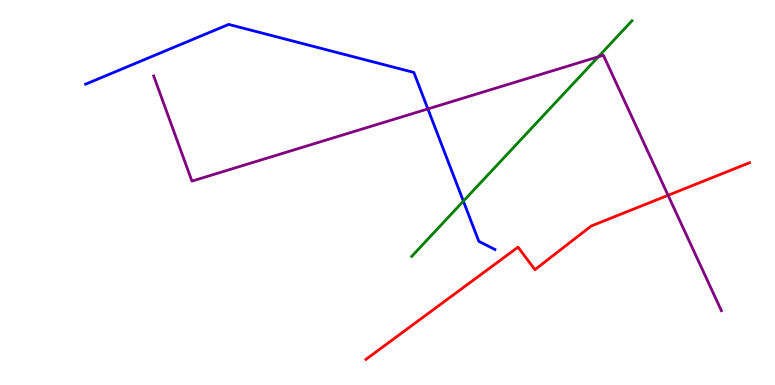[{'lines': ['blue', 'red'], 'intersections': []}, {'lines': ['green', 'red'], 'intersections': []}, {'lines': ['purple', 'red'], 'intersections': [{'x': 8.62, 'y': 4.93}]}, {'lines': ['blue', 'green'], 'intersections': [{'x': 5.98, 'y': 4.78}]}, {'lines': ['blue', 'purple'], 'intersections': [{'x': 5.52, 'y': 7.17}]}, {'lines': ['green', 'purple'], 'intersections': [{'x': 7.72, 'y': 8.53}]}]